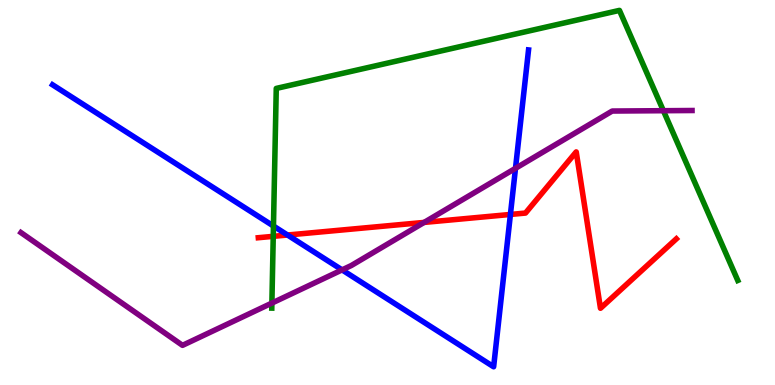[{'lines': ['blue', 'red'], 'intersections': [{'x': 3.71, 'y': 3.9}, {'x': 6.59, 'y': 4.43}]}, {'lines': ['green', 'red'], 'intersections': [{'x': 3.53, 'y': 3.86}]}, {'lines': ['purple', 'red'], 'intersections': [{'x': 5.47, 'y': 4.22}]}, {'lines': ['blue', 'green'], 'intersections': [{'x': 3.53, 'y': 4.13}]}, {'lines': ['blue', 'purple'], 'intersections': [{'x': 4.41, 'y': 2.99}, {'x': 6.65, 'y': 5.63}]}, {'lines': ['green', 'purple'], 'intersections': [{'x': 3.51, 'y': 2.13}, {'x': 8.56, 'y': 7.12}]}]